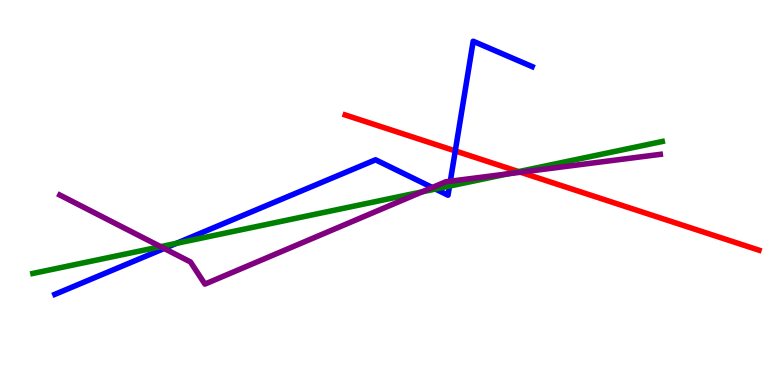[{'lines': ['blue', 'red'], 'intersections': [{'x': 5.87, 'y': 6.08}]}, {'lines': ['green', 'red'], 'intersections': [{'x': 6.69, 'y': 5.54}]}, {'lines': ['purple', 'red'], 'intersections': [{'x': 6.72, 'y': 5.53}]}, {'lines': ['blue', 'green'], 'intersections': [{'x': 2.28, 'y': 3.68}, {'x': 5.62, 'y': 5.09}, {'x': 5.8, 'y': 5.17}]}, {'lines': ['blue', 'purple'], 'intersections': [{'x': 2.12, 'y': 3.55}, {'x': 5.58, 'y': 5.13}, {'x': 5.81, 'y': 5.29}]}, {'lines': ['green', 'purple'], 'intersections': [{'x': 2.07, 'y': 3.59}, {'x': 5.45, 'y': 5.02}, {'x': 6.56, 'y': 5.49}]}]